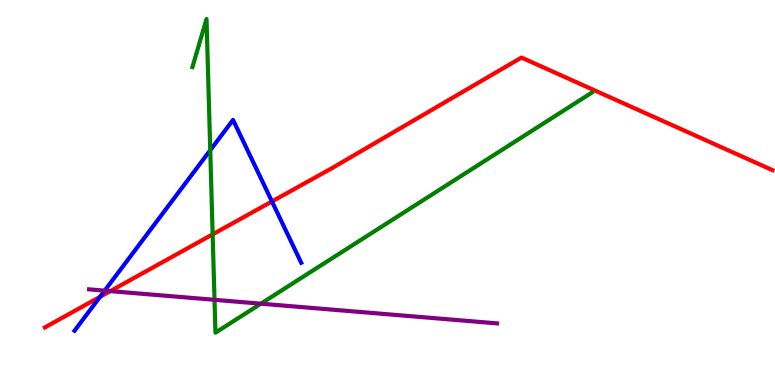[{'lines': ['blue', 'red'], 'intersections': [{'x': 1.29, 'y': 2.29}, {'x': 3.51, 'y': 4.77}]}, {'lines': ['green', 'red'], 'intersections': [{'x': 2.74, 'y': 3.91}]}, {'lines': ['purple', 'red'], 'intersections': [{'x': 1.42, 'y': 2.44}]}, {'lines': ['blue', 'green'], 'intersections': [{'x': 2.71, 'y': 6.1}]}, {'lines': ['blue', 'purple'], 'intersections': [{'x': 1.35, 'y': 2.45}]}, {'lines': ['green', 'purple'], 'intersections': [{'x': 2.77, 'y': 2.21}, {'x': 3.37, 'y': 2.11}]}]